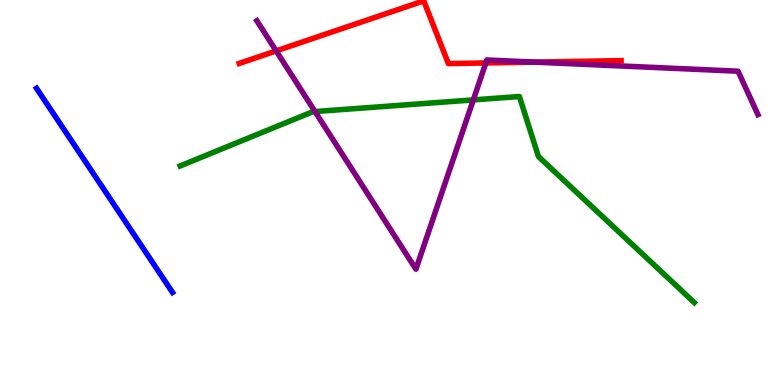[{'lines': ['blue', 'red'], 'intersections': []}, {'lines': ['green', 'red'], 'intersections': []}, {'lines': ['purple', 'red'], 'intersections': [{'x': 3.56, 'y': 8.68}, {'x': 6.27, 'y': 8.36}, {'x': 6.9, 'y': 8.39}]}, {'lines': ['blue', 'green'], 'intersections': []}, {'lines': ['blue', 'purple'], 'intersections': []}, {'lines': ['green', 'purple'], 'intersections': [{'x': 4.06, 'y': 7.1}, {'x': 6.11, 'y': 7.41}]}]